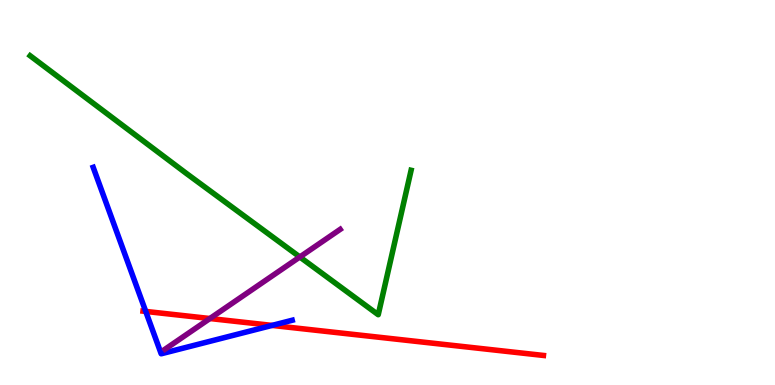[{'lines': ['blue', 'red'], 'intersections': [{'x': 1.88, 'y': 1.91}, {'x': 3.51, 'y': 1.55}]}, {'lines': ['green', 'red'], 'intersections': []}, {'lines': ['purple', 'red'], 'intersections': [{'x': 2.71, 'y': 1.73}]}, {'lines': ['blue', 'green'], 'intersections': []}, {'lines': ['blue', 'purple'], 'intersections': []}, {'lines': ['green', 'purple'], 'intersections': [{'x': 3.87, 'y': 3.33}]}]